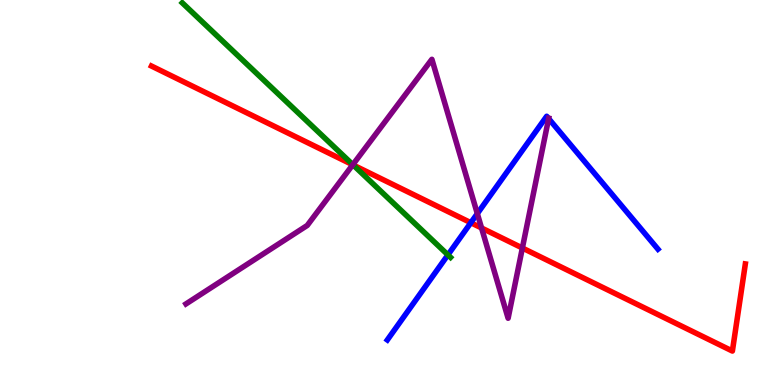[{'lines': ['blue', 'red'], 'intersections': [{'x': 6.08, 'y': 4.21}]}, {'lines': ['green', 'red'], 'intersections': [{'x': 4.56, 'y': 5.71}]}, {'lines': ['purple', 'red'], 'intersections': [{'x': 4.55, 'y': 5.72}, {'x': 6.21, 'y': 4.08}, {'x': 6.74, 'y': 3.56}]}, {'lines': ['blue', 'green'], 'intersections': [{'x': 5.78, 'y': 3.38}]}, {'lines': ['blue', 'purple'], 'intersections': [{'x': 6.16, 'y': 4.45}, {'x': 7.08, 'y': 6.92}]}, {'lines': ['green', 'purple'], 'intersections': [{'x': 4.55, 'y': 5.72}]}]